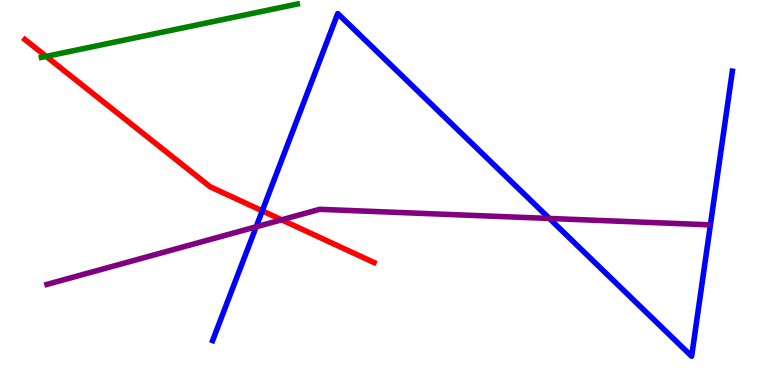[{'lines': ['blue', 'red'], 'intersections': [{'x': 3.38, 'y': 4.52}]}, {'lines': ['green', 'red'], 'intersections': [{'x': 0.596, 'y': 8.54}]}, {'lines': ['purple', 'red'], 'intersections': [{'x': 3.63, 'y': 4.29}]}, {'lines': ['blue', 'green'], 'intersections': []}, {'lines': ['blue', 'purple'], 'intersections': [{'x': 3.31, 'y': 4.11}, {'x': 7.09, 'y': 4.33}]}, {'lines': ['green', 'purple'], 'intersections': []}]